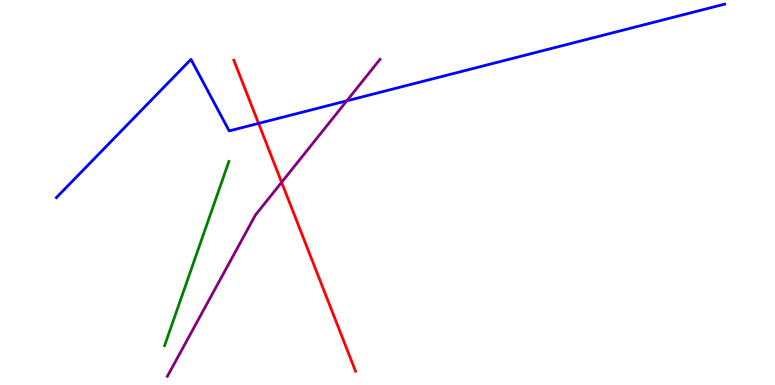[{'lines': ['blue', 'red'], 'intersections': [{'x': 3.34, 'y': 6.8}]}, {'lines': ['green', 'red'], 'intersections': []}, {'lines': ['purple', 'red'], 'intersections': [{'x': 3.63, 'y': 5.26}]}, {'lines': ['blue', 'green'], 'intersections': []}, {'lines': ['blue', 'purple'], 'intersections': [{'x': 4.47, 'y': 7.38}]}, {'lines': ['green', 'purple'], 'intersections': []}]